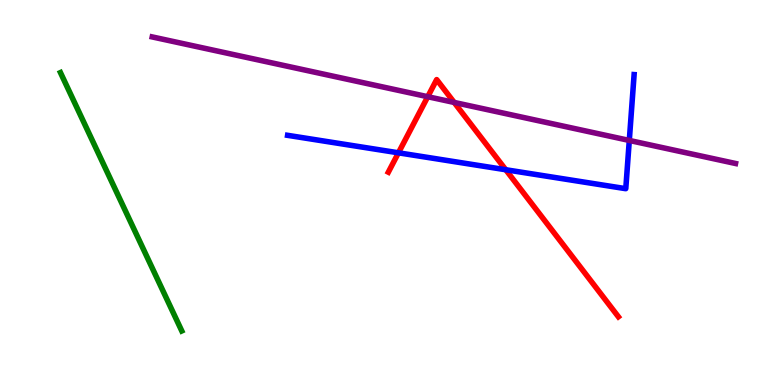[{'lines': ['blue', 'red'], 'intersections': [{'x': 5.14, 'y': 6.03}, {'x': 6.53, 'y': 5.59}]}, {'lines': ['green', 'red'], 'intersections': []}, {'lines': ['purple', 'red'], 'intersections': [{'x': 5.52, 'y': 7.49}, {'x': 5.86, 'y': 7.34}]}, {'lines': ['blue', 'green'], 'intersections': []}, {'lines': ['blue', 'purple'], 'intersections': [{'x': 8.12, 'y': 6.35}]}, {'lines': ['green', 'purple'], 'intersections': []}]